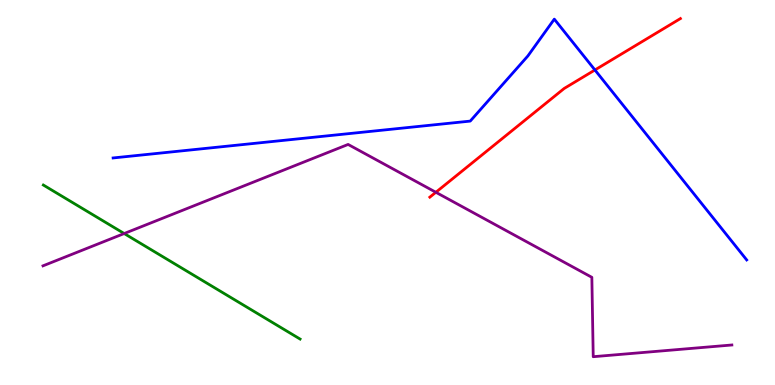[{'lines': ['blue', 'red'], 'intersections': [{'x': 7.68, 'y': 8.18}]}, {'lines': ['green', 'red'], 'intersections': []}, {'lines': ['purple', 'red'], 'intersections': [{'x': 5.62, 'y': 5.01}]}, {'lines': ['blue', 'green'], 'intersections': []}, {'lines': ['blue', 'purple'], 'intersections': []}, {'lines': ['green', 'purple'], 'intersections': [{'x': 1.6, 'y': 3.93}]}]